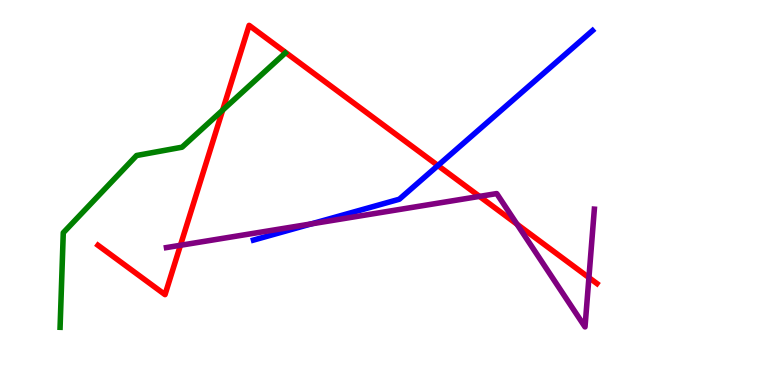[{'lines': ['blue', 'red'], 'intersections': [{'x': 5.65, 'y': 5.7}]}, {'lines': ['green', 'red'], 'intersections': [{'x': 2.87, 'y': 7.14}]}, {'lines': ['purple', 'red'], 'intersections': [{'x': 2.33, 'y': 3.63}, {'x': 6.19, 'y': 4.9}, {'x': 6.67, 'y': 4.18}, {'x': 7.6, 'y': 2.79}]}, {'lines': ['blue', 'green'], 'intersections': []}, {'lines': ['blue', 'purple'], 'intersections': [{'x': 4.02, 'y': 4.18}]}, {'lines': ['green', 'purple'], 'intersections': []}]